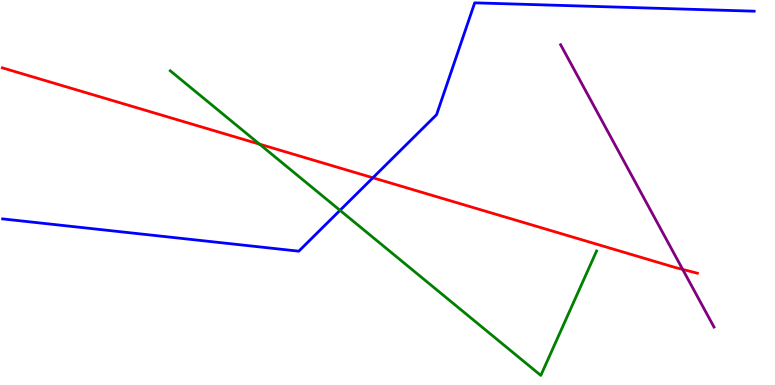[{'lines': ['blue', 'red'], 'intersections': [{'x': 4.81, 'y': 5.38}]}, {'lines': ['green', 'red'], 'intersections': [{'x': 3.35, 'y': 6.26}]}, {'lines': ['purple', 'red'], 'intersections': [{'x': 8.81, 'y': 3.0}]}, {'lines': ['blue', 'green'], 'intersections': [{'x': 4.39, 'y': 4.54}]}, {'lines': ['blue', 'purple'], 'intersections': []}, {'lines': ['green', 'purple'], 'intersections': []}]